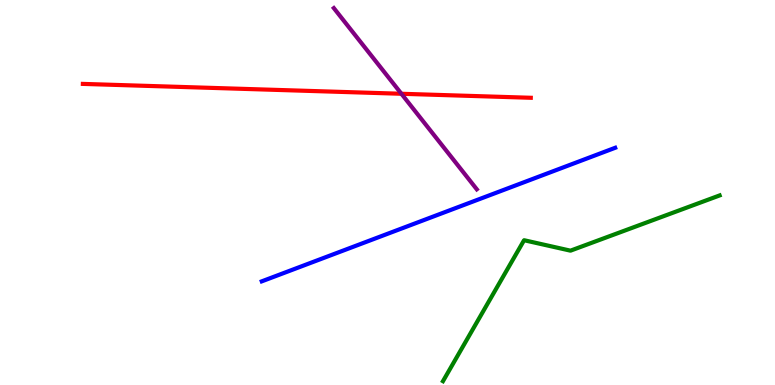[{'lines': ['blue', 'red'], 'intersections': []}, {'lines': ['green', 'red'], 'intersections': []}, {'lines': ['purple', 'red'], 'intersections': [{'x': 5.18, 'y': 7.56}]}, {'lines': ['blue', 'green'], 'intersections': []}, {'lines': ['blue', 'purple'], 'intersections': []}, {'lines': ['green', 'purple'], 'intersections': []}]